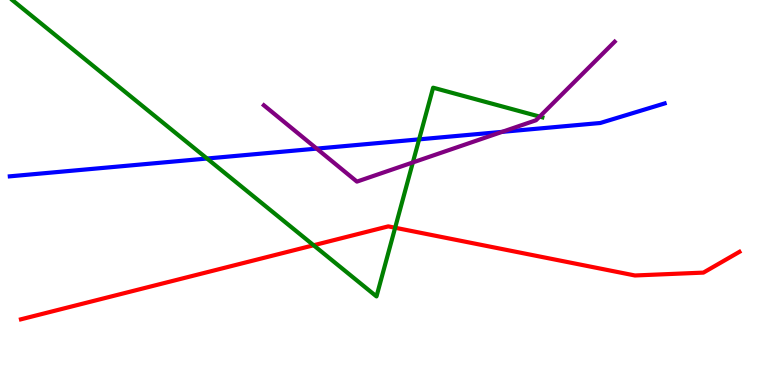[{'lines': ['blue', 'red'], 'intersections': []}, {'lines': ['green', 'red'], 'intersections': [{'x': 4.05, 'y': 3.63}, {'x': 5.1, 'y': 4.08}]}, {'lines': ['purple', 'red'], 'intersections': []}, {'lines': ['blue', 'green'], 'intersections': [{'x': 2.67, 'y': 5.88}, {'x': 5.41, 'y': 6.38}]}, {'lines': ['blue', 'purple'], 'intersections': [{'x': 4.09, 'y': 6.14}, {'x': 6.48, 'y': 6.58}]}, {'lines': ['green', 'purple'], 'intersections': [{'x': 5.33, 'y': 5.78}, {'x': 6.96, 'y': 6.97}]}]